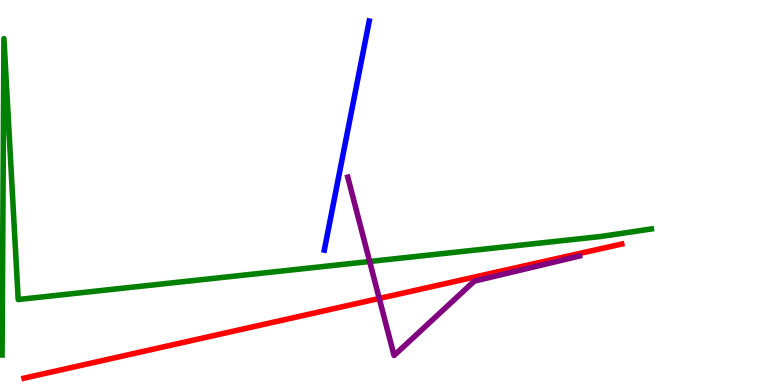[{'lines': ['blue', 'red'], 'intersections': []}, {'lines': ['green', 'red'], 'intersections': []}, {'lines': ['purple', 'red'], 'intersections': [{'x': 4.89, 'y': 2.25}]}, {'lines': ['blue', 'green'], 'intersections': []}, {'lines': ['blue', 'purple'], 'intersections': []}, {'lines': ['green', 'purple'], 'intersections': [{'x': 4.77, 'y': 3.21}]}]